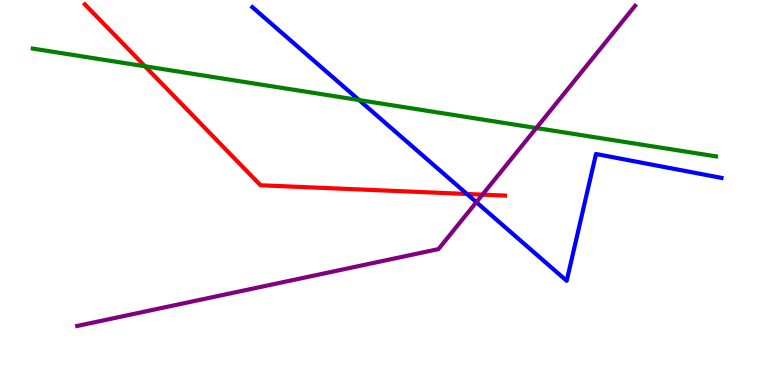[{'lines': ['blue', 'red'], 'intersections': [{'x': 6.03, 'y': 4.96}]}, {'lines': ['green', 'red'], 'intersections': [{'x': 1.87, 'y': 8.28}]}, {'lines': ['purple', 'red'], 'intersections': [{'x': 6.23, 'y': 4.94}]}, {'lines': ['blue', 'green'], 'intersections': [{'x': 4.63, 'y': 7.4}]}, {'lines': ['blue', 'purple'], 'intersections': [{'x': 6.15, 'y': 4.75}]}, {'lines': ['green', 'purple'], 'intersections': [{'x': 6.92, 'y': 6.67}]}]